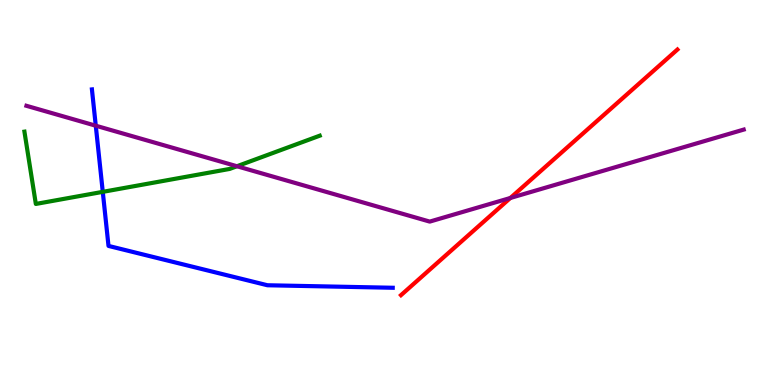[{'lines': ['blue', 'red'], 'intersections': []}, {'lines': ['green', 'red'], 'intersections': []}, {'lines': ['purple', 'red'], 'intersections': [{'x': 6.59, 'y': 4.86}]}, {'lines': ['blue', 'green'], 'intersections': [{'x': 1.33, 'y': 5.02}]}, {'lines': ['blue', 'purple'], 'intersections': [{'x': 1.24, 'y': 6.73}]}, {'lines': ['green', 'purple'], 'intersections': [{'x': 3.06, 'y': 5.68}]}]